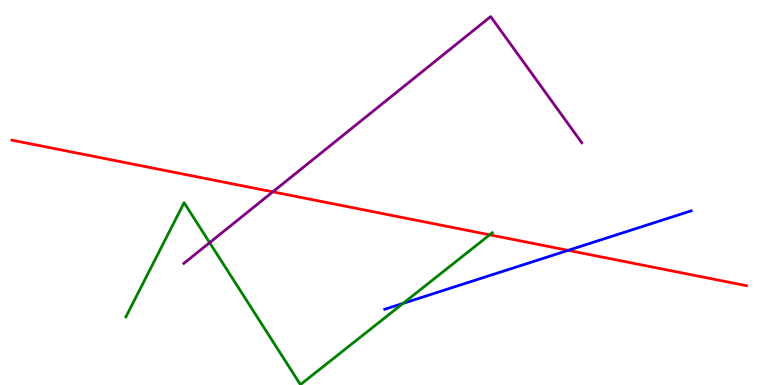[{'lines': ['blue', 'red'], 'intersections': [{'x': 7.33, 'y': 3.5}]}, {'lines': ['green', 'red'], 'intersections': [{'x': 6.32, 'y': 3.9}]}, {'lines': ['purple', 'red'], 'intersections': [{'x': 3.52, 'y': 5.02}]}, {'lines': ['blue', 'green'], 'intersections': [{'x': 5.2, 'y': 2.12}]}, {'lines': ['blue', 'purple'], 'intersections': []}, {'lines': ['green', 'purple'], 'intersections': [{'x': 2.71, 'y': 3.7}]}]